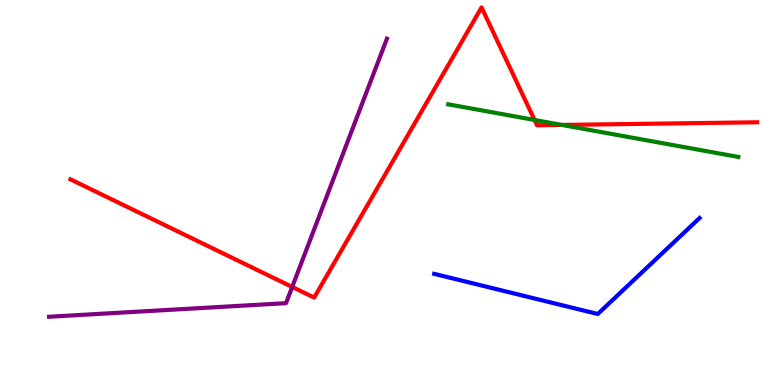[{'lines': ['blue', 'red'], 'intersections': []}, {'lines': ['green', 'red'], 'intersections': [{'x': 6.9, 'y': 6.88}, {'x': 7.25, 'y': 6.76}]}, {'lines': ['purple', 'red'], 'intersections': [{'x': 3.77, 'y': 2.55}]}, {'lines': ['blue', 'green'], 'intersections': []}, {'lines': ['blue', 'purple'], 'intersections': []}, {'lines': ['green', 'purple'], 'intersections': []}]